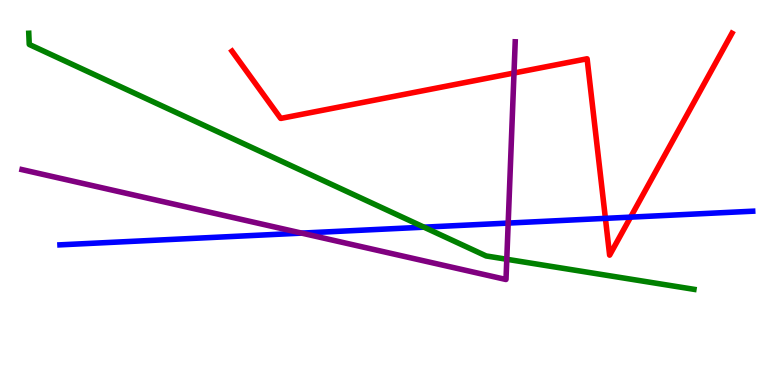[{'lines': ['blue', 'red'], 'intersections': [{'x': 7.81, 'y': 4.33}, {'x': 8.14, 'y': 4.36}]}, {'lines': ['green', 'red'], 'intersections': []}, {'lines': ['purple', 'red'], 'intersections': [{'x': 6.63, 'y': 8.1}]}, {'lines': ['blue', 'green'], 'intersections': [{'x': 5.47, 'y': 4.1}]}, {'lines': ['blue', 'purple'], 'intersections': [{'x': 3.89, 'y': 3.95}, {'x': 6.56, 'y': 4.21}]}, {'lines': ['green', 'purple'], 'intersections': [{'x': 6.54, 'y': 3.27}]}]